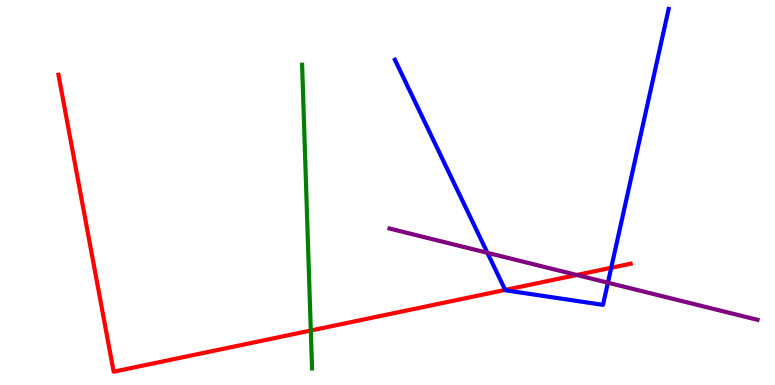[{'lines': ['blue', 'red'], 'intersections': [{'x': 6.52, 'y': 2.47}, {'x': 7.89, 'y': 3.04}]}, {'lines': ['green', 'red'], 'intersections': [{'x': 4.01, 'y': 1.41}]}, {'lines': ['purple', 'red'], 'intersections': [{'x': 7.44, 'y': 2.86}]}, {'lines': ['blue', 'green'], 'intersections': []}, {'lines': ['blue', 'purple'], 'intersections': [{'x': 6.29, 'y': 3.43}, {'x': 7.84, 'y': 2.66}]}, {'lines': ['green', 'purple'], 'intersections': []}]